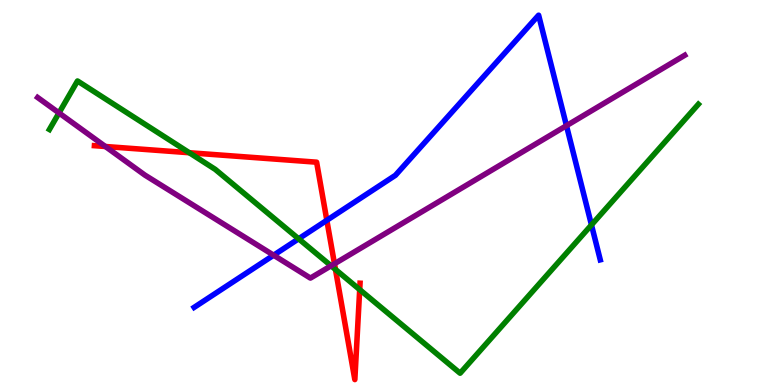[{'lines': ['blue', 'red'], 'intersections': [{'x': 4.22, 'y': 4.28}]}, {'lines': ['green', 'red'], 'intersections': [{'x': 2.44, 'y': 6.03}, {'x': 4.33, 'y': 3.0}, {'x': 4.64, 'y': 2.48}]}, {'lines': ['purple', 'red'], 'intersections': [{'x': 1.36, 'y': 6.19}, {'x': 4.32, 'y': 3.15}]}, {'lines': ['blue', 'green'], 'intersections': [{'x': 3.85, 'y': 3.8}, {'x': 7.63, 'y': 4.16}]}, {'lines': ['blue', 'purple'], 'intersections': [{'x': 3.53, 'y': 3.37}, {'x': 7.31, 'y': 6.74}]}, {'lines': ['green', 'purple'], 'intersections': [{'x': 0.761, 'y': 7.07}, {'x': 4.27, 'y': 3.1}]}]